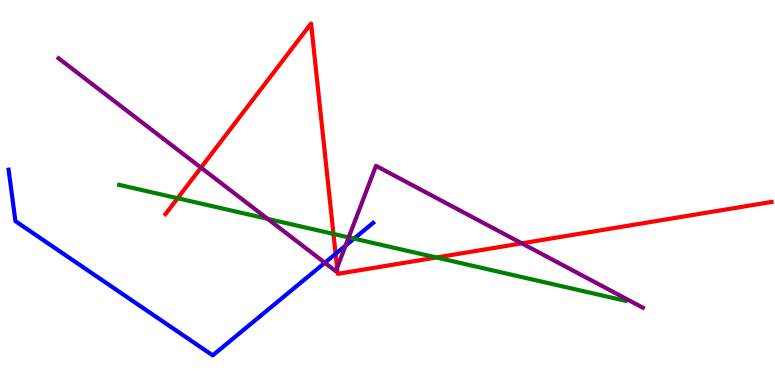[{'lines': ['blue', 'red'], 'intersections': [{'x': 4.33, 'y': 3.41}]}, {'lines': ['green', 'red'], 'intersections': [{'x': 2.29, 'y': 4.85}, {'x': 4.3, 'y': 3.92}, {'x': 5.63, 'y': 3.31}]}, {'lines': ['purple', 'red'], 'intersections': [{'x': 2.59, 'y': 5.65}, {'x': 4.35, 'y': 3.04}, {'x': 6.73, 'y': 3.68}]}, {'lines': ['blue', 'green'], 'intersections': [{'x': 4.57, 'y': 3.8}]}, {'lines': ['blue', 'purple'], 'intersections': [{'x': 4.19, 'y': 3.17}, {'x': 4.46, 'y': 3.62}]}, {'lines': ['green', 'purple'], 'intersections': [{'x': 3.45, 'y': 4.32}, {'x': 4.5, 'y': 3.83}]}]